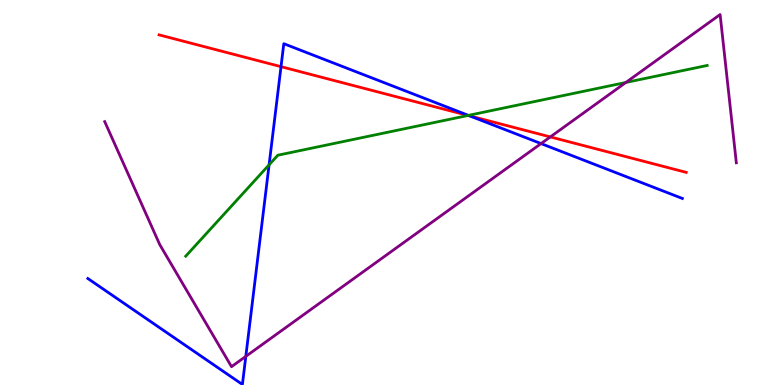[{'lines': ['blue', 'red'], 'intersections': [{'x': 3.63, 'y': 8.27}, {'x': 6.06, 'y': 6.99}]}, {'lines': ['green', 'red'], 'intersections': [{'x': 6.04, 'y': 7.0}]}, {'lines': ['purple', 'red'], 'intersections': [{'x': 7.1, 'y': 6.44}]}, {'lines': ['blue', 'green'], 'intersections': [{'x': 3.47, 'y': 5.72}, {'x': 6.04, 'y': 7.0}]}, {'lines': ['blue', 'purple'], 'intersections': [{'x': 3.17, 'y': 0.744}, {'x': 6.98, 'y': 6.27}]}, {'lines': ['green', 'purple'], 'intersections': [{'x': 8.08, 'y': 7.86}]}]